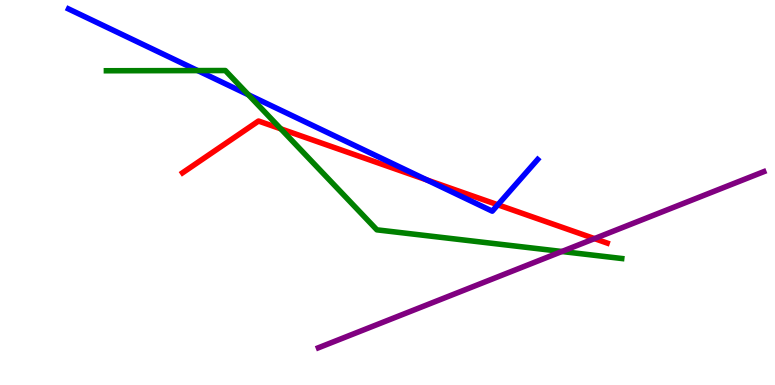[{'lines': ['blue', 'red'], 'intersections': [{'x': 5.51, 'y': 5.33}, {'x': 6.42, 'y': 4.68}]}, {'lines': ['green', 'red'], 'intersections': [{'x': 3.62, 'y': 6.65}]}, {'lines': ['purple', 'red'], 'intersections': [{'x': 7.67, 'y': 3.8}]}, {'lines': ['blue', 'green'], 'intersections': [{'x': 2.55, 'y': 8.17}, {'x': 3.21, 'y': 7.54}]}, {'lines': ['blue', 'purple'], 'intersections': []}, {'lines': ['green', 'purple'], 'intersections': [{'x': 7.25, 'y': 3.47}]}]